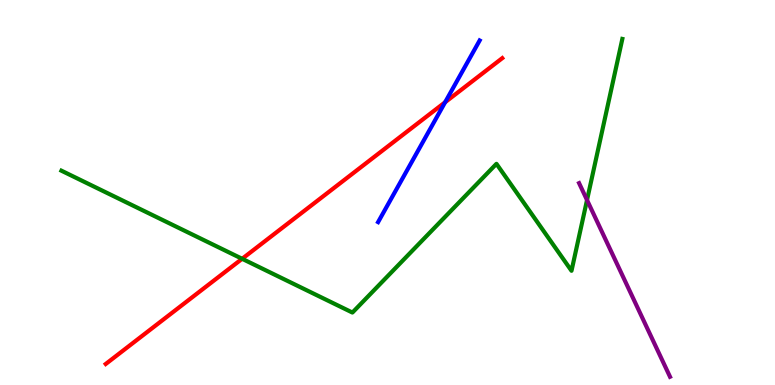[{'lines': ['blue', 'red'], 'intersections': [{'x': 5.74, 'y': 7.34}]}, {'lines': ['green', 'red'], 'intersections': [{'x': 3.12, 'y': 3.28}]}, {'lines': ['purple', 'red'], 'intersections': []}, {'lines': ['blue', 'green'], 'intersections': []}, {'lines': ['blue', 'purple'], 'intersections': []}, {'lines': ['green', 'purple'], 'intersections': [{'x': 7.57, 'y': 4.8}]}]